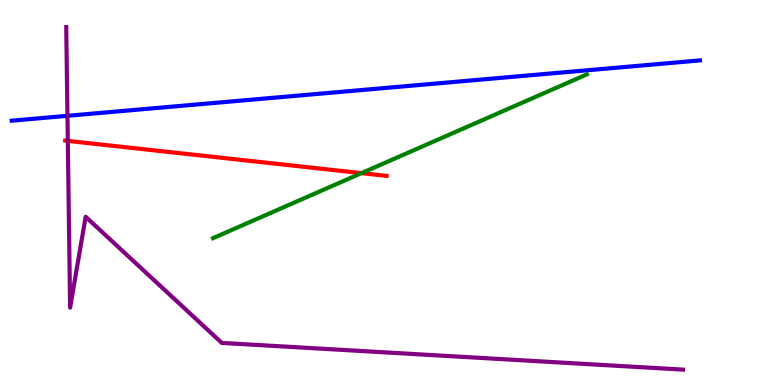[{'lines': ['blue', 'red'], 'intersections': []}, {'lines': ['green', 'red'], 'intersections': [{'x': 4.66, 'y': 5.5}]}, {'lines': ['purple', 'red'], 'intersections': [{'x': 0.875, 'y': 6.34}]}, {'lines': ['blue', 'green'], 'intersections': []}, {'lines': ['blue', 'purple'], 'intersections': [{'x': 0.87, 'y': 6.99}]}, {'lines': ['green', 'purple'], 'intersections': []}]